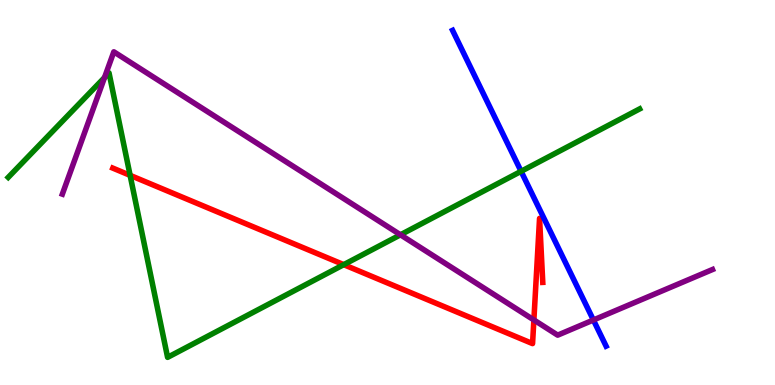[{'lines': ['blue', 'red'], 'intersections': []}, {'lines': ['green', 'red'], 'intersections': [{'x': 1.68, 'y': 5.45}, {'x': 4.44, 'y': 3.13}]}, {'lines': ['purple', 'red'], 'intersections': [{'x': 6.89, 'y': 1.69}]}, {'lines': ['blue', 'green'], 'intersections': [{'x': 6.72, 'y': 5.55}]}, {'lines': ['blue', 'purple'], 'intersections': [{'x': 7.66, 'y': 1.69}]}, {'lines': ['green', 'purple'], 'intersections': [{'x': 1.35, 'y': 7.99}, {'x': 5.17, 'y': 3.9}]}]